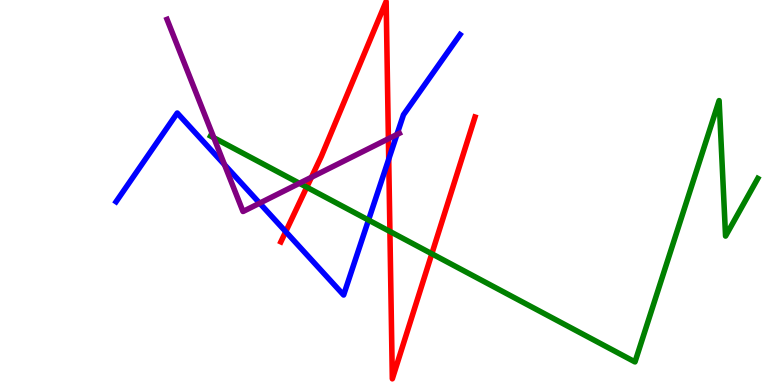[{'lines': ['blue', 'red'], 'intersections': [{'x': 3.69, 'y': 3.98}, {'x': 5.02, 'y': 5.86}]}, {'lines': ['green', 'red'], 'intersections': [{'x': 3.96, 'y': 5.14}, {'x': 5.03, 'y': 3.99}, {'x': 5.57, 'y': 3.41}]}, {'lines': ['purple', 'red'], 'intersections': [{'x': 4.02, 'y': 5.4}, {'x': 5.01, 'y': 6.4}]}, {'lines': ['blue', 'green'], 'intersections': [{'x': 4.76, 'y': 4.28}]}, {'lines': ['blue', 'purple'], 'intersections': [{'x': 2.9, 'y': 5.72}, {'x': 3.35, 'y': 4.72}, {'x': 5.12, 'y': 6.51}]}, {'lines': ['green', 'purple'], 'intersections': [{'x': 2.76, 'y': 6.42}, {'x': 3.86, 'y': 5.24}]}]